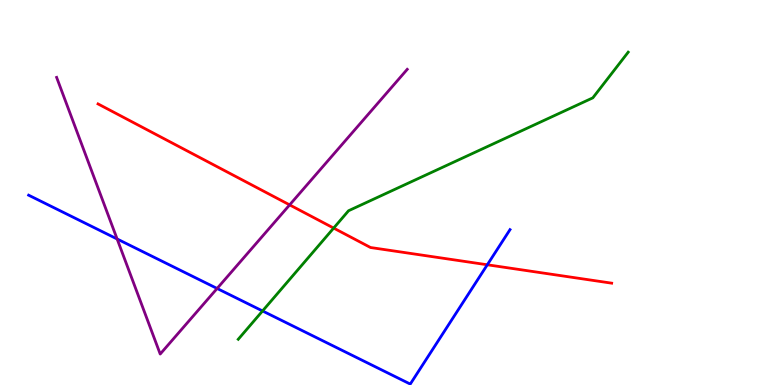[{'lines': ['blue', 'red'], 'intersections': [{'x': 6.29, 'y': 3.12}]}, {'lines': ['green', 'red'], 'intersections': [{'x': 4.31, 'y': 4.08}]}, {'lines': ['purple', 'red'], 'intersections': [{'x': 3.74, 'y': 4.68}]}, {'lines': ['blue', 'green'], 'intersections': [{'x': 3.39, 'y': 1.92}]}, {'lines': ['blue', 'purple'], 'intersections': [{'x': 1.51, 'y': 3.79}, {'x': 2.8, 'y': 2.51}]}, {'lines': ['green', 'purple'], 'intersections': []}]